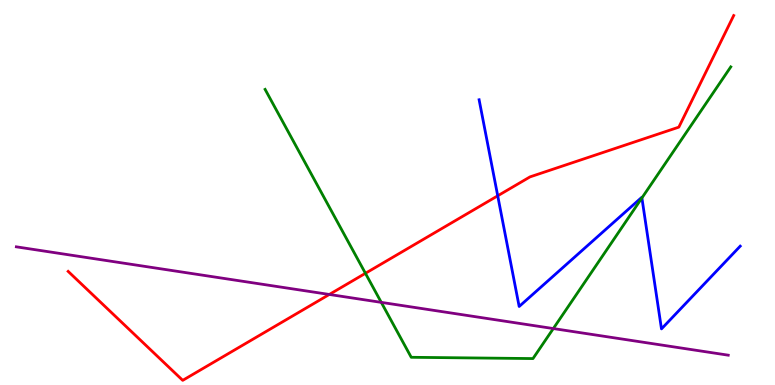[{'lines': ['blue', 'red'], 'intersections': [{'x': 6.42, 'y': 4.91}]}, {'lines': ['green', 'red'], 'intersections': [{'x': 4.72, 'y': 2.9}]}, {'lines': ['purple', 'red'], 'intersections': [{'x': 4.25, 'y': 2.35}]}, {'lines': ['blue', 'green'], 'intersections': [{'x': 8.28, 'y': 4.86}]}, {'lines': ['blue', 'purple'], 'intersections': []}, {'lines': ['green', 'purple'], 'intersections': [{'x': 4.92, 'y': 2.15}, {'x': 7.14, 'y': 1.47}]}]